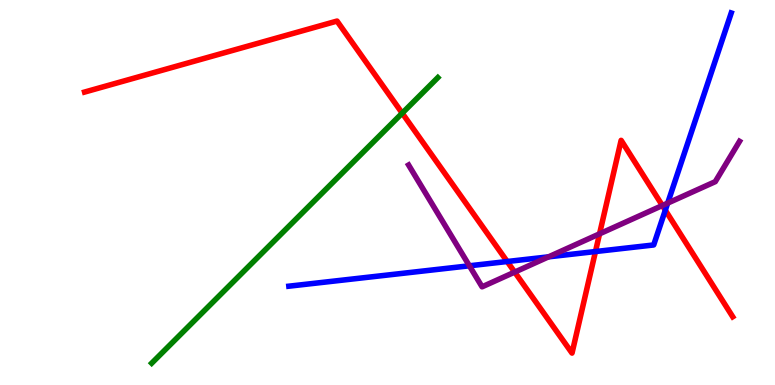[{'lines': ['blue', 'red'], 'intersections': [{'x': 6.54, 'y': 3.21}, {'x': 7.68, 'y': 3.47}, {'x': 8.58, 'y': 4.54}]}, {'lines': ['green', 'red'], 'intersections': [{'x': 5.19, 'y': 7.06}]}, {'lines': ['purple', 'red'], 'intersections': [{'x': 6.64, 'y': 2.93}, {'x': 7.74, 'y': 3.93}, {'x': 8.55, 'y': 4.66}]}, {'lines': ['blue', 'green'], 'intersections': []}, {'lines': ['blue', 'purple'], 'intersections': [{'x': 6.06, 'y': 3.1}, {'x': 7.08, 'y': 3.33}, {'x': 8.62, 'y': 4.72}]}, {'lines': ['green', 'purple'], 'intersections': []}]